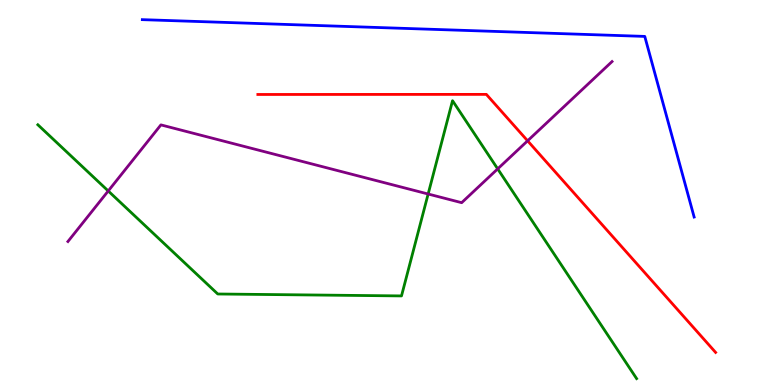[{'lines': ['blue', 'red'], 'intersections': []}, {'lines': ['green', 'red'], 'intersections': []}, {'lines': ['purple', 'red'], 'intersections': [{'x': 6.81, 'y': 6.34}]}, {'lines': ['blue', 'green'], 'intersections': []}, {'lines': ['blue', 'purple'], 'intersections': []}, {'lines': ['green', 'purple'], 'intersections': [{'x': 1.4, 'y': 5.04}, {'x': 5.52, 'y': 4.96}, {'x': 6.42, 'y': 5.61}]}]